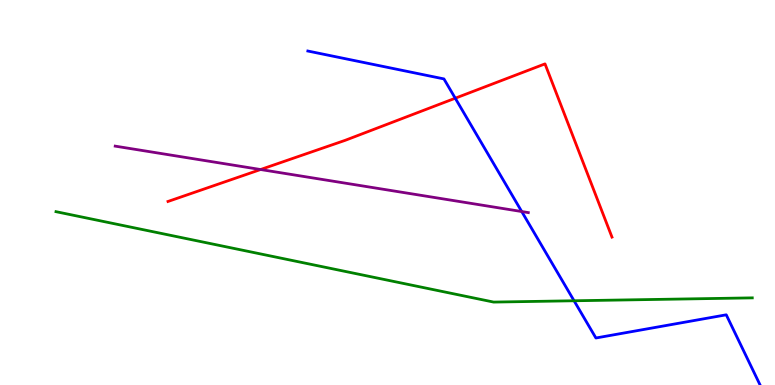[{'lines': ['blue', 'red'], 'intersections': [{'x': 5.87, 'y': 7.45}]}, {'lines': ['green', 'red'], 'intersections': []}, {'lines': ['purple', 'red'], 'intersections': [{'x': 3.36, 'y': 5.6}]}, {'lines': ['blue', 'green'], 'intersections': [{'x': 7.41, 'y': 2.19}]}, {'lines': ['blue', 'purple'], 'intersections': [{'x': 6.73, 'y': 4.51}]}, {'lines': ['green', 'purple'], 'intersections': []}]